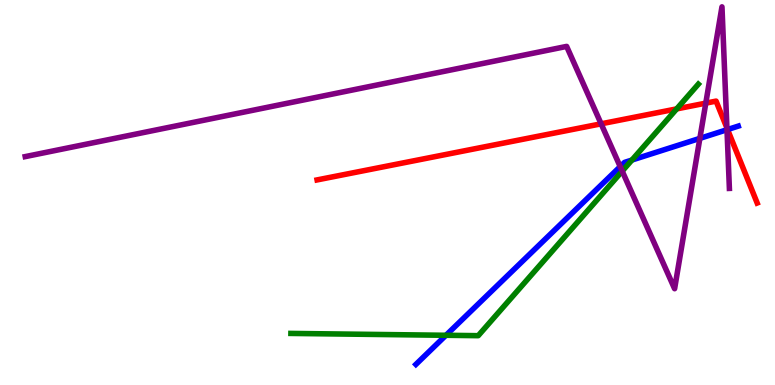[{'lines': ['blue', 'red'], 'intersections': [{'x': 9.39, 'y': 6.64}]}, {'lines': ['green', 'red'], 'intersections': [{'x': 8.73, 'y': 7.17}]}, {'lines': ['purple', 'red'], 'intersections': [{'x': 7.76, 'y': 6.78}, {'x': 9.11, 'y': 7.32}, {'x': 9.38, 'y': 6.68}]}, {'lines': ['blue', 'green'], 'intersections': [{'x': 5.75, 'y': 1.29}, {'x': 8.15, 'y': 5.84}]}, {'lines': ['blue', 'purple'], 'intersections': [{'x': 8.0, 'y': 5.67}, {'x': 9.03, 'y': 6.41}, {'x': 9.38, 'y': 6.63}]}, {'lines': ['green', 'purple'], 'intersections': [{'x': 8.03, 'y': 5.55}]}]